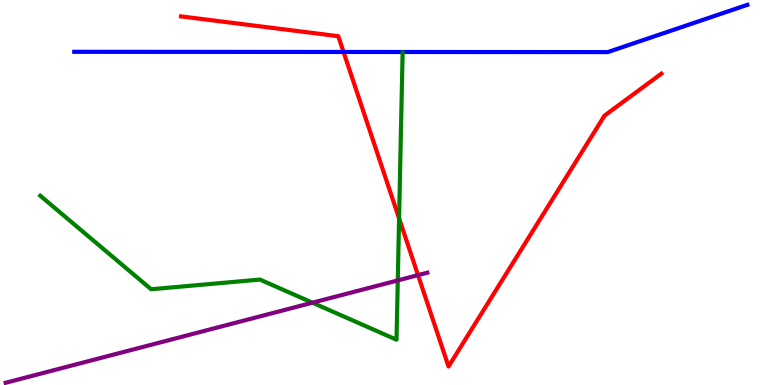[{'lines': ['blue', 'red'], 'intersections': [{'x': 4.43, 'y': 8.65}]}, {'lines': ['green', 'red'], 'intersections': [{'x': 5.15, 'y': 4.33}]}, {'lines': ['purple', 'red'], 'intersections': [{'x': 5.39, 'y': 2.85}]}, {'lines': ['blue', 'green'], 'intersections': []}, {'lines': ['blue', 'purple'], 'intersections': []}, {'lines': ['green', 'purple'], 'intersections': [{'x': 4.03, 'y': 2.14}, {'x': 5.13, 'y': 2.72}]}]